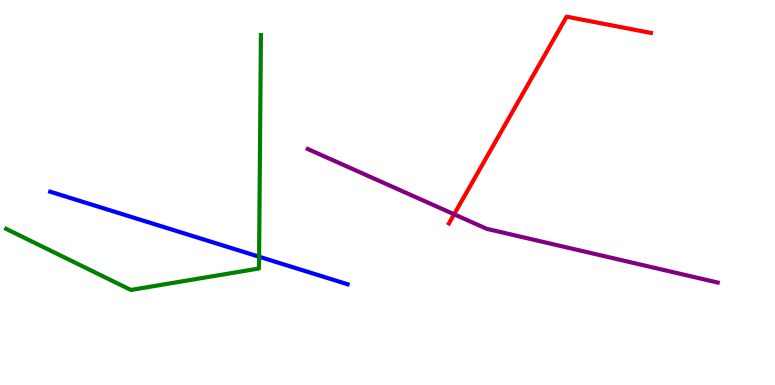[{'lines': ['blue', 'red'], 'intersections': []}, {'lines': ['green', 'red'], 'intersections': []}, {'lines': ['purple', 'red'], 'intersections': [{'x': 5.86, 'y': 4.43}]}, {'lines': ['blue', 'green'], 'intersections': [{'x': 3.34, 'y': 3.33}]}, {'lines': ['blue', 'purple'], 'intersections': []}, {'lines': ['green', 'purple'], 'intersections': []}]